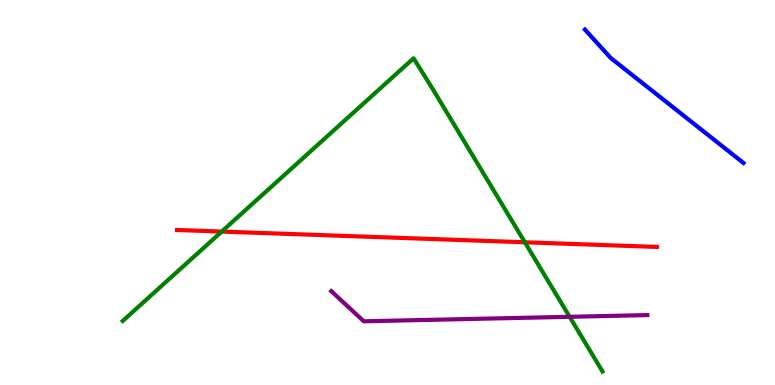[{'lines': ['blue', 'red'], 'intersections': []}, {'lines': ['green', 'red'], 'intersections': [{'x': 2.86, 'y': 3.99}, {'x': 6.77, 'y': 3.71}]}, {'lines': ['purple', 'red'], 'intersections': []}, {'lines': ['blue', 'green'], 'intersections': []}, {'lines': ['blue', 'purple'], 'intersections': []}, {'lines': ['green', 'purple'], 'intersections': [{'x': 7.35, 'y': 1.77}]}]